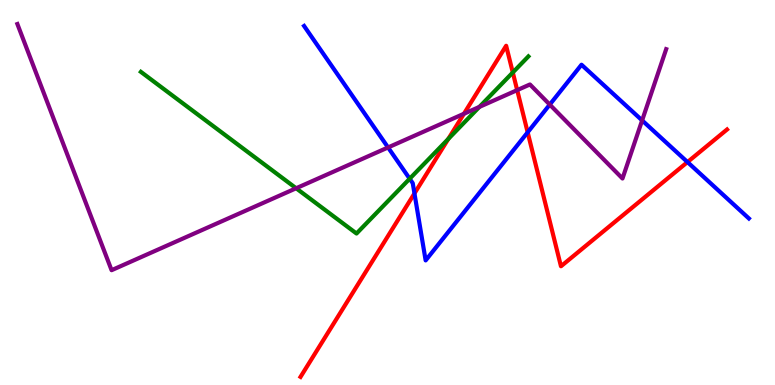[{'lines': ['blue', 'red'], 'intersections': [{'x': 5.35, 'y': 4.98}, {'x': 6.81, 'y': 6.56}, {'x': 8.87, 'y': 5.79}]}, {'lines': ['green', 'red'], 'intersections': [{'x': 5.78, 'y': 6.39}, {'x': 6.62, 'y': 8.12}]}, {'lines': ['purple', 'red'], 'intersections': [{'x': 5.99, 'y': 7.05}, {'x': 6.67, 'y': 7.66}]}, {'lines': ['blue', 'green'], 'intersections': [{'x': 5.29, 'y': 5.36}]}, {'lines': ['blue', 'purple'], 'intersections': [{'x': 5.01, 'y': 6.17}, {'x': 7.09, 'y': 7.28}, {'x': 8.29, 'y': 6.87}]}, {'lines': ['green', 'purple'], 'intersections': [{'x': 3.82, 'y': 5.11}, {'x': 6.19, 'y': 7.22}]}]